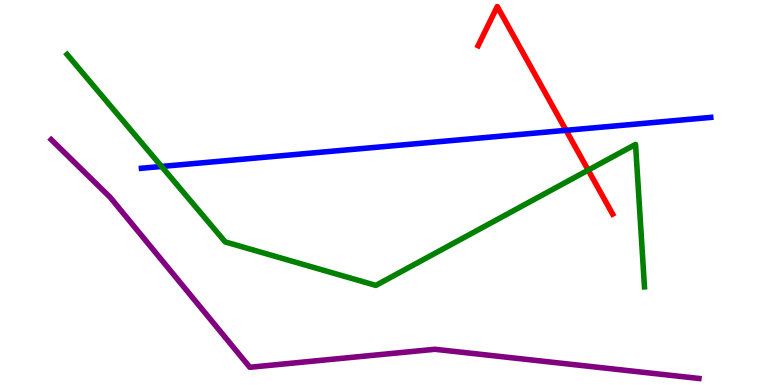[{'lines': ['blue', 'red'], 'intersections': [{'x': 7.3, 'y': 6.61}]}, {'lines': ['green', 'red'], 'intersections': [{'x': 7.59, 'y': 5.58}]}, {'lines': ['purple', 'red'], 'intersections': []}, {'lines': ['blue', 'green'], 'intersections': [{'x': 2.08, 'y': 5.68}]}, {'lines': ['blue', 'purple'], 'intersections': []}, {'lines': ['green', 'purple'], 'intersections': []}]